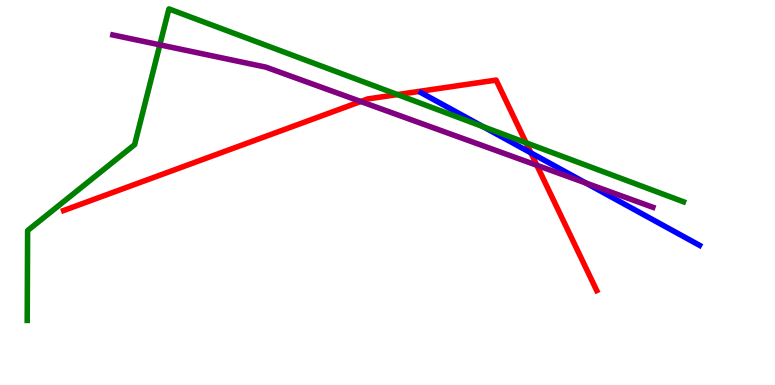[{'lines': ['blue', 'red'], 'intersections': [{'x': 6.85, 'y': 6.03}]}, {'lines': ['green', 'red'], 'intersections': [{'x': 5.13, 'y': 7.54}, {'x': 6.79, 'y': 6.29}]}, {'lines': ['purple', 'red'], 'intersections': [{'x': 4.65, 'y': 7.36}, {'x': 6.93, 'y': 5.71}]}, {'lines': ['blue', 'green'], 'intersections': [{'x': 6.23, 'y': 6.71}]}, {'lines': ['blue', 'purple'], 'intersections': [{'x': 7.56, 'y': 5.25}]}, {'lines': ['green', 'purple'], 'intersections': [{'x': 2.06, 'y': 8.84}]}]